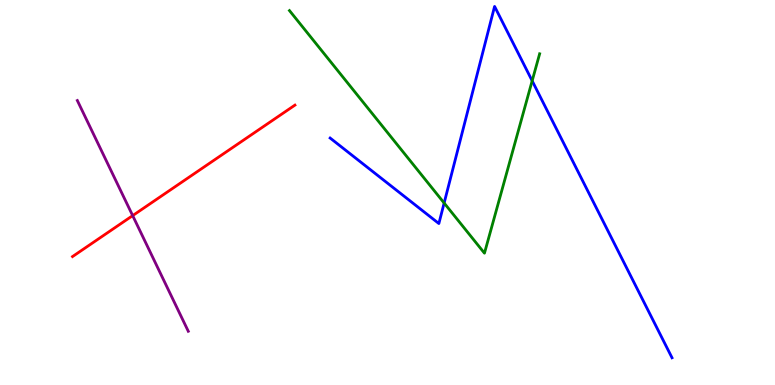[{'lines': ['blue', 'red'], 'intersections': []}, {'lines': ['green', 'red'], 'intersections': []}, {'lines': ['purple', 'red'], 'intersections': [{'x': 1.71, 'y': 4.4}]}, {'lines': ['blue', 'green'], 'intersections': [{'x': 5.73, 'y': 4.73}, {'x': 6.87, 'y': 7.9}]}, {'lines': ['blue', 'purple'], 'intersections': []}, {'lines': ['green', 'purple'], 'intersections': []}]